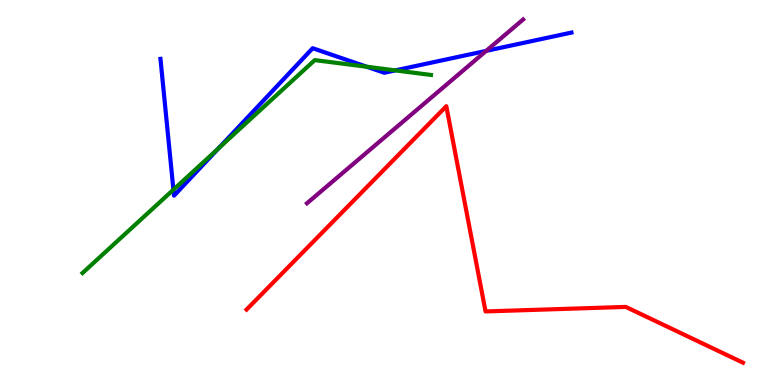[{'lines': ['blue', 'red'], 'intersections': []}, {'lines': ['green', 'red'], 'intersections': []}, {'lines': ['purple', 'red'], 'intersections': []}, {'lines': ['blue', 'green'], 'intersections': [{'x': 2.24, 'y': 5.07}, {'x': 2.82, 'y': 6.15}, {'x': 4.73, 'y': 8.27}, {'x': 5.1, 'y': 8.17}]}, {'lines': ['blue', 'purple'], 'intersections': [{'x': 6.27, 'y': 8.68}]}, {'lines': ['green', 'purple'], 'intersections': []}]